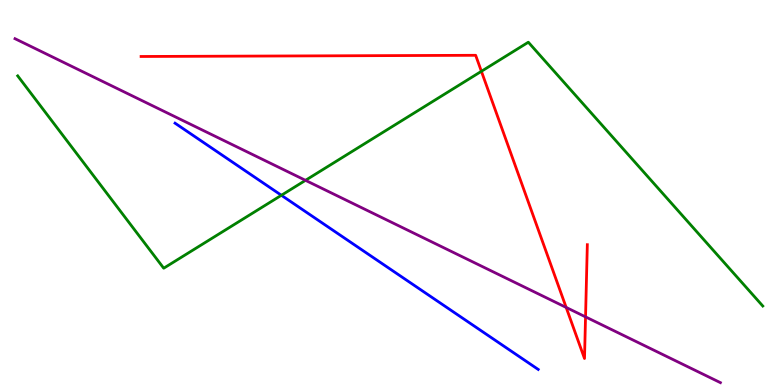[{'lines': ['blue', 'red'], 'intersections': []}, {'lines': ['green', 'red'], 'intersections': [{'x': 6.21, 'y': 8.15}]}, {'lines': ['purple', 'red'], 'intersections': [{'x': 7.31, 'y': 2.01}, {'x': 7.56, 'y': 1.77}]}, {'lines': ['blue', 'green'], 'intersections': [{'x': 3.63, 'y': 4.93}]}, {'lines': ['blue', 'purple'], 'intersections': []}, {'lines': ['green', 'purple'], 'intersections': [{'x': 3.94, 'y': 5.32}]}]